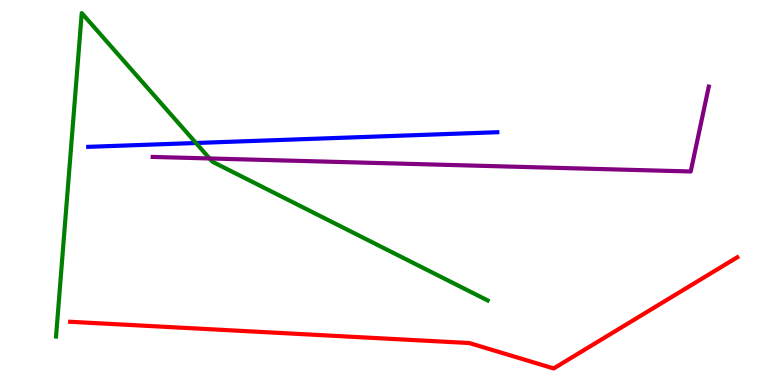[{'lines': ['blue', 'red'], 'intersections': []}, {'lines': ['green', 'red'], 'intersections': []}, {'lines': ['purple', 'red'], 'intersections': []}, {'lines': ['blue', 'green'], 'intersections': [{'x': 2.53, 'y': 6.29}]}, {'lines': ['blue', 'purple'], 'intersections': []}, {'lines': ['green', 'purple'], 'intersections': [{'x': 2.7, 'y': 5.88}]}]